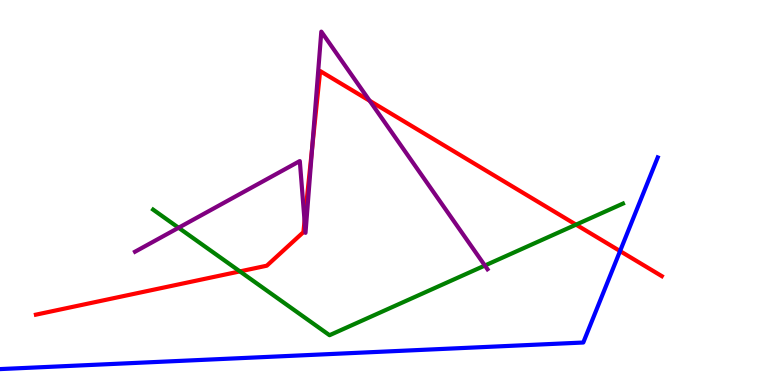[{'lines': ['blue', 'red'], 'intersections': [{'x': 8.0, 'y': 3.48}]}, {'lines': ['green', 'red'], 'intersections': [{'x': 3.1, 'y': 2.95}, {'x': 7.43, 'y': 4.17}]}, {'lines': ['purple', 'red'], 'intersections': [{'x': 3.93, 'y': 4.26}, {'x': 4.03, 'y': 6.18}, {'x': 4.77, 'y': 7.38}]}, {'lines': ['blue', 'green'], 'intersections': []}, {'lines': ['blue', 'purple'], 'intersections': []}, {'lines': ['green', 'purple'], 'intersections': [{'x': 2.3, 'y': 4.08}, {'x': 6.26, 'y': 3.1}]}]